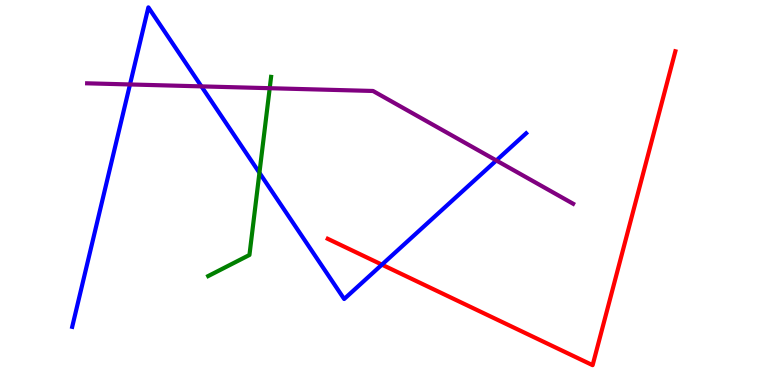[{'lines': ['blue', 'red'], 'intersections': [{'x': 4.93, 'y': 3.13}]}, {'lines': ['green', 'red'], 'intersections': []}, {'lines': ['purple', 'red'], 'intersections': []}, {'lines': ['blue', 'green'], 'intersections': [{'x': 3.35, 'y': 5.51}]}, {'lines': ['blue', 'purple'], 'intersections': [{'x': 1.68, 'y': 7.81}, {'x': 2.6, 'y': 7.76}, {'x': 6.4, 'y': 5.83}]}, {'lines': ['green', 'purple'], 'intersections': [{'x': 3.48, 'y': 7.71}]}]